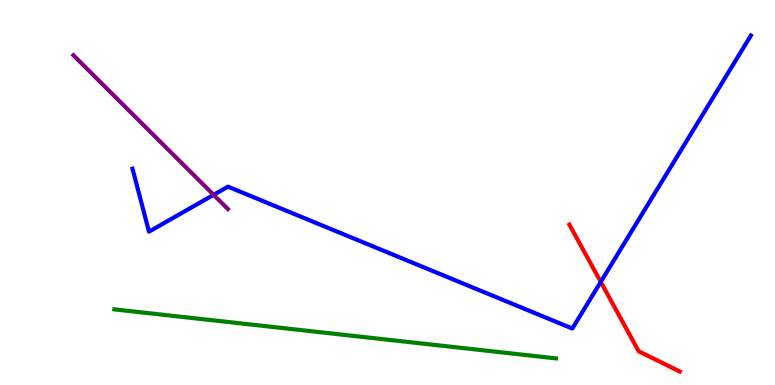[{'lines': ['blue', 'red'], 'intersections': [{'x': 7.75, 'y': 2.68}]}, {'lines': ['green', 'red'], 'intersections': []}, {'lines': ['purple', 'red'], 'intersections': []}, {'lines': ['blue', 'green'], 'intersections': []}, {'lines': ['blue', 'purple'], 'intersections': [{'x': 2.76, 'y': 4.94}]}, {'lines': ['green', 'purple'], 'intersections': []}]